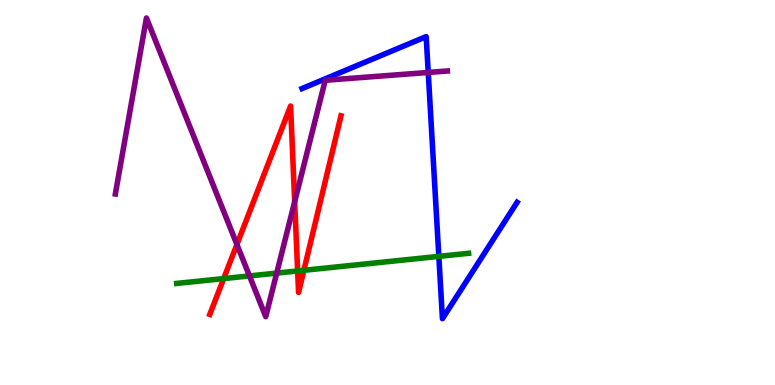[{'lines': ['blue', 'red'], 'intersections': []}, {'lines': ['green', 'red'], 'intersections': [{'x': 2.89, 'y': 2.76}, {'x': 3.84, 'y': 2.96}, {'x': 3.92, 'y': 2.98}]}, {'lines': ['purple', 'red'], 'intersections': [{'x': 3.06, 'y': 3.65}, {'x': 3.8, 'y': 4.76}]}, {'lines': ['blue', 'green'], 'intersections': [{'x': 5.66, 'y': 3.34}]}, {'lines': ['blue', 'purple'], 'intersections': [{'x': 5.53, 'y': 8.12}]}, {'lines': ['green', 'purple'], 'intersections': [{'x': 3.22, 'y': 2.83}, {'x': 3.57, 'y': 2.91}]}]